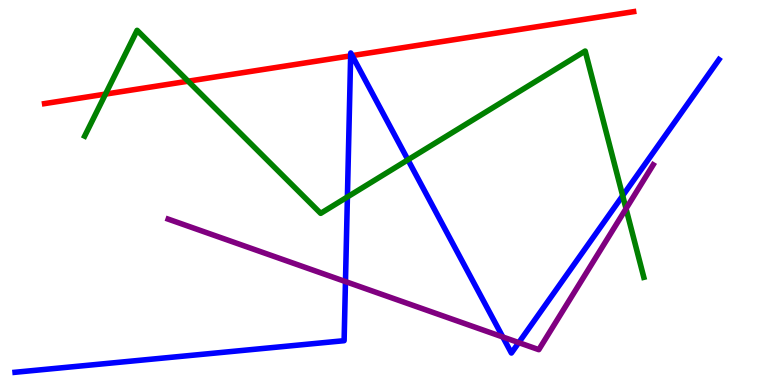[{'lines': ['blue', 'red'], 'intersections': [{'x': 4.52, 'y': 8.55}, {'x': 4.54, 'y': 8.56}]}, {'lines': ['green', 'red'], 'intersections': [{'x': 1.36, 'y': 7.56}, {'x': 2.43, 'y': 7.89}]}, {'lines': ['purple', 'red'], 'intersections': []}, {'lines': ['blue', 'green'], 'intersections': [{'x': 4.48, 'y': 4.88}, {'x': 5.26, 'y': 5.85}, {'x': 8.03, 'y': 4.92}]}, {'lines': ['blue', 'purple'], 'intersections': [{'x': 4.46, 'y': 2.69}, {'x': 6.49, 'y': 1.25}, {'x': 6.69, 'y': 1.1}]}, {'lines': ['green', 'purple'], 'intersections': [{'x': 8.08, 'y': 4.58}]}]